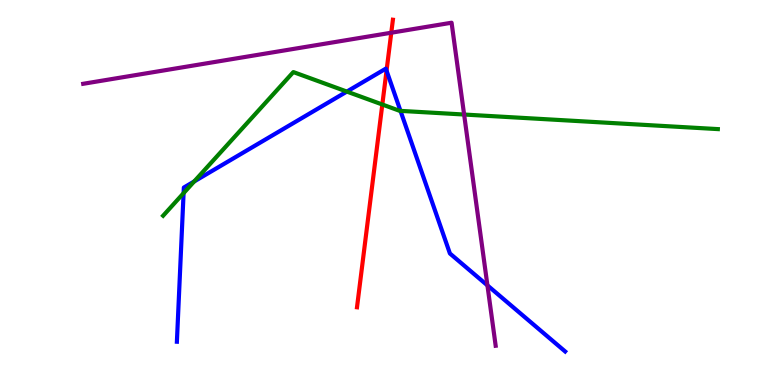[{'lines': ['blue', 'red'], 'intersections': [{'x': 4.99, 'y': 8.16}]}, {'lines': ['green', 'red'], 'intersections': [{'x': 4.93, 'y': 7.29}]}, {'lines': ['purple', 'red'], 'intersections': [{'x': 5.05, 'y': 9.15}]}, {'lines': ['blue', 'green'], 'intersections': [{'x': 2.37, 'y': 4.98}, {'x': 2.51, 'y': 5.29}, {'x': 4.48, 'y': 7.62}, {'x': 5.17, 'y': 7.12}]}, {'lines': ['blue', 'purple'], 'intersections': [{'x': 6.29, 'y': 2.59}]}, {'lines': ['green', 'purple'], 'intersections': [{'x': 5.99, 'y': 7.03}]}]